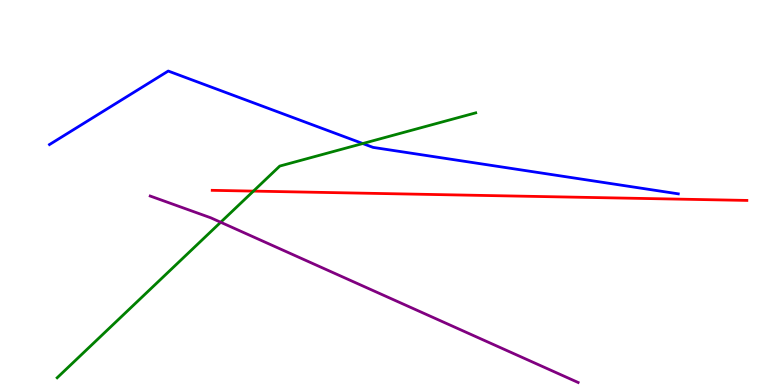[{'lines': ['blue', 'red'], 'intersections': []}, {'lines': ['green', 'red'], 'intersections': [{'x': 3.27, 'y': 5.04}]}, {'lines': ['purple', 'red'], 'intersections': []}, {'lines': ['blue', 'green'], 'intersections': [{'x': 4.68, 'y': 6.27}]}, {'lines': ['blue', 'purple'], 'intersections': []}, {'lines': ['green', 'purple'], 'intersections': [{'x': 2.85, 'y': 4.23}]}]